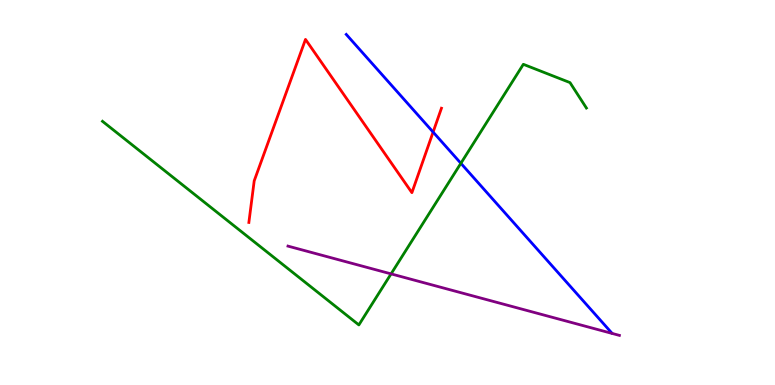[{'lines': ['blue', 'red'], 'intersections': [{'x': 5.59, 'y': 6.57}]}, {'lines': ['green', 'red'], 'intersections': []}, {'lines': ['purple', 'red'], 'intersections': []}, {'lines': ['blue', 'green'], 'intersections': [{'x': 5.95, 'y': 5.76}]}, {'lines': ['blue', 'purple'], 'intersections': []}, {'lines': ['green', 'purple'], 'intersections': [{'x': 5.05, 'y': 2.89}]}]